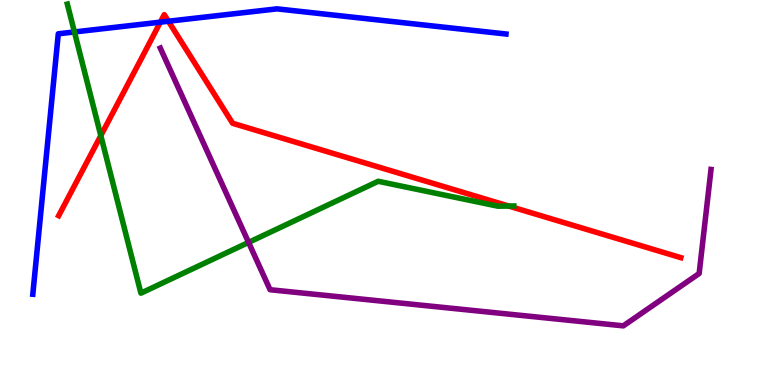[{'lines': ['blue', 'red'], 'intersections': [{'x': 2.07, 'y': 9.42}, {'x': 2.17, 'y': 9.45}]}, {'lines': ['green', 'red'], 'intersections': [{'x': 1.3, 'y': 6.48}, {'x': 6.56, 'y': 4.65}]}, {'lines': ['purple', 'red'], 'intersections': []}, {'lines': ['blue', 'green'], 'intersections': [{'x': 0.96, 'y': 9.17}]}, {'lines': ['blue', 'purple'], 'intersections': []}, {'lines': ['green', 'purple'], 'intersections': [{'x': 3.21, 'y': 3.7}]}]